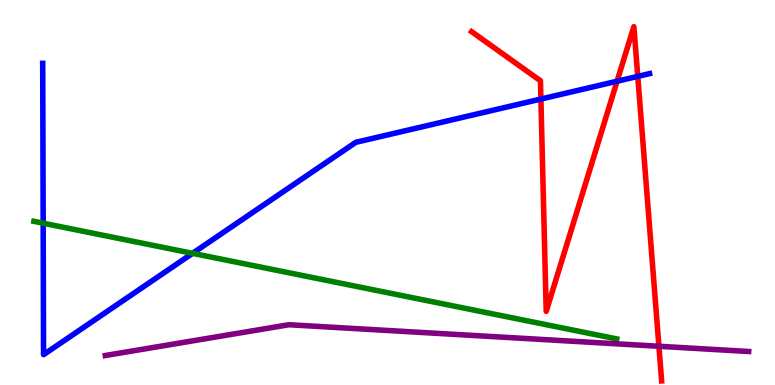[{'lines': ['blue', 'red'], 'intersections': [{'x': 6.98, 'y': 7.43}, {'x': 7.96, 'y': 7.89}, {'x': 8.23, 'y': 8.02}]}, {'lines': ['green', 'red'], 'intersections': []}, {'lines': ['purple', 'red'], 'intersections': [{'x': 8.5, 'y': 1.01}]}, {'lines': ['blue', 'green'], 'intersections': [{'x': 0.557, 'y': 4.2}, {'x': 2.48, 'y': 3.42}]}, {'lines': ['blue', 'purple'], 'intersections': []}, {'lines': ['green', 'purple'], 'intersections': []}]